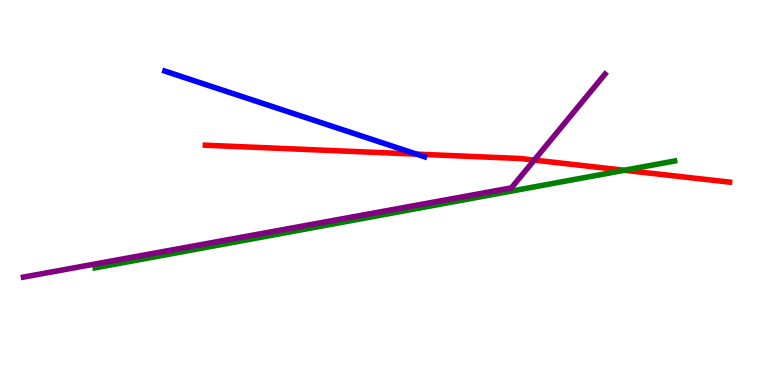[{'lines': ['blue', 'red'], 'intersections': [{'x': 5.37, 'y': 6.0}]}, {'lines': ['green', 'red'], 'intersections': [{'x': 8.06, 'y': 5.58}]}, {'lines': ['purple', 'red'], 'intersections': [{'x': 6.89, 'y': 5.84}]}, {'lines': ['blue', 'green'], 'intersections': []}, {'lines': ['blue', 'purple'], 'intersections': []}, {'lines': ['green', 'purple'], 'intersections': []}]